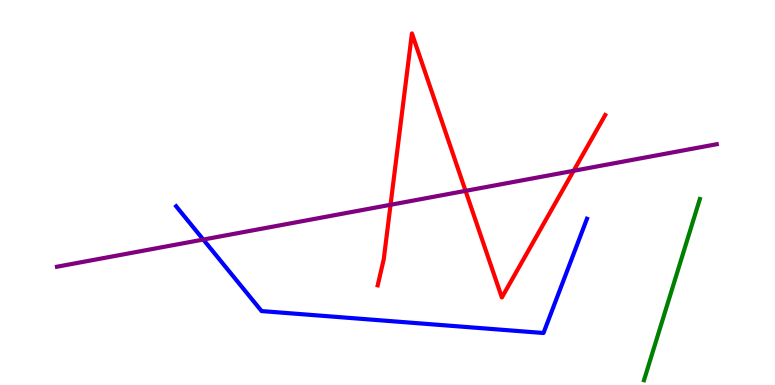[{'lines': ['blue', 'red'], 'intersections': []}, {'lines': ['green', 'red'], 'intersections': []}, {'lines': ['purple', 'red'], 'intersections': [{'x': 5.04, 'y': 4.68}, {'x': 6.01, 'y': 5.04}, {'x': 7.4, 'y': 5.56}]}, {'lines': ['blue', 'green'], 'intersections': []}, {'lines': ['blue', 'purple'], 'intersections': [{'x': 2.62, 'y': 3.78}]}, {'lines': ['green', 'purple'], 'intersections': []}]